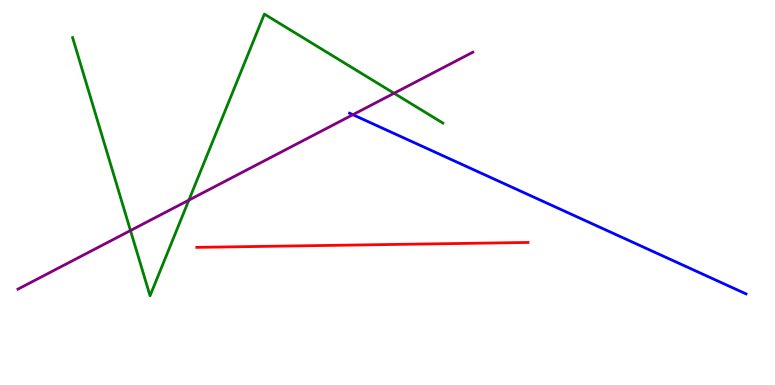[{'lines': ['blue', 'red'], 'intersections': []}, {'lines': ['green', 'red'], 'intersections': []}, {'lines': ['purple', 'red'], 'intersections': []}, {'lines': ['blue', 'green'], 'intersections': []}, {'lines': ['blue', 'purple'], 'intersections': [{'x': 4.55, 'y': 7.02}]}, {'lines': ['green', 'purple'], 'intersections': [{'x': 1.68, 'y': 4.01}, {'x': 2.44, 'y': 4.8}, {'x': 5.08, 'y': 7.58}]}]